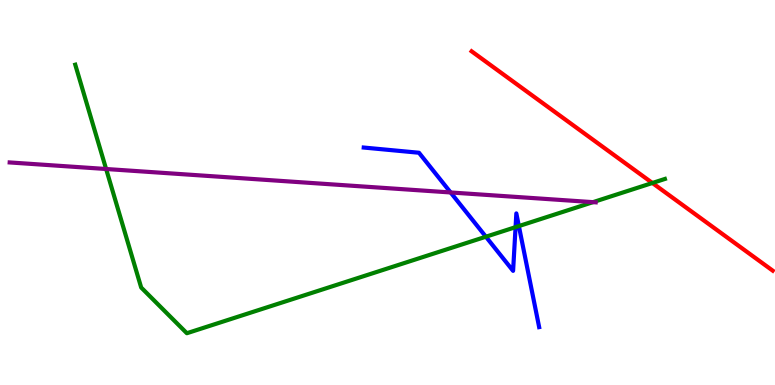[{'lines': ['blue', 'red'], 'intersections': []}, {'lines': ['green', 'red'], 'intersections': [{'x': 8.42, 'y': 5.25}]}, {'lines': ['purple', 'red'], 'intersections': []}, {'lines': ['blue', 'green'], 'intersections': [{'x': 6.27, 'y': 3.85}, {'x': 6.65, 'y': 4.1}, {'x': 6.7, 'y': 4.13}]}, {'lines': ['blue', 'purple'], 'intersections': [{'x': 5.81, 'y': 5.0}]}, {'lines': ['green', 'purple'], 'intersections': [{'x': 1.37, 'y': 5.61}, {'x': 7.65, 'y': 4.75}]}]